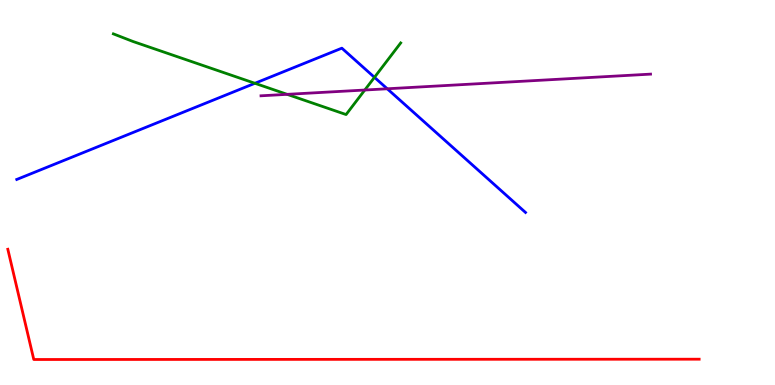[{'lines': ['blue', 'red'], 'intersections': []}, {'lines': ['green', 'red'], 'intersections': []}, {'lines': ['purple', 'red'], 'intersections': []}, {'lines': ['blue', 'green'], 'intersections': [{'x': 3.29, 'y': 7.84}, {'x': 4.83, 'y': 7.99}]}, {'lines': ['blue', 'purple'], 'intersections': [{'x': 5.0, 'y': 7.69}]}, {'lines': ['green', 'purple'], 'intersections': [{'x': 3.71, 'y': 7.55}, {'x': 4.71, 'y': 7.66}]}]